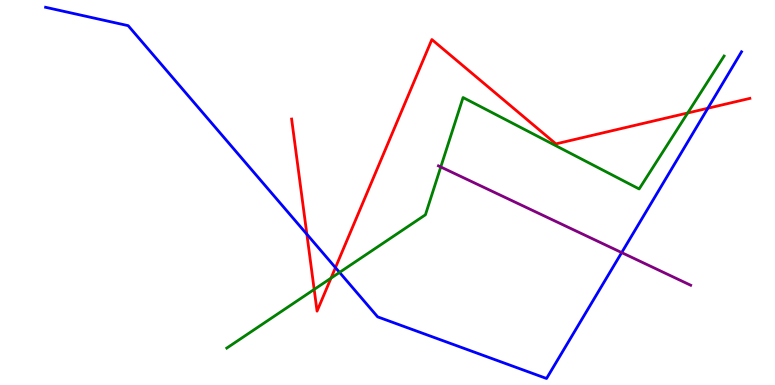[{'lines': ['blue', 'red'], 'intersections': [{'x': 3.96, 'y': 3.92}, {'x': 4.33, 'y': 3.05}, {'x': 9.13, 'y': 7.19}]}, {'lines': ['green', 'red'], 'intersections': [{'x': 4.05, 'y': 2.48}, {'x': 4.27, 'y': 2.78}, {'x': 8.87, 'y': 7.07}]}, {'lines': ['purple', 'red'], 'intersections': []}, {'lines': ['blue', 'green'], 'intersections': [{'x': 4.38, 'y': 2.92}]}, {'lines': ['blue', 'purple'], 'intersections': [{'x': 8.02, 'y': 3.44}]}, {'lines': ['green', 'purple'], 'intersections': [{'x': 5.69, 'y': 5.66}]}]